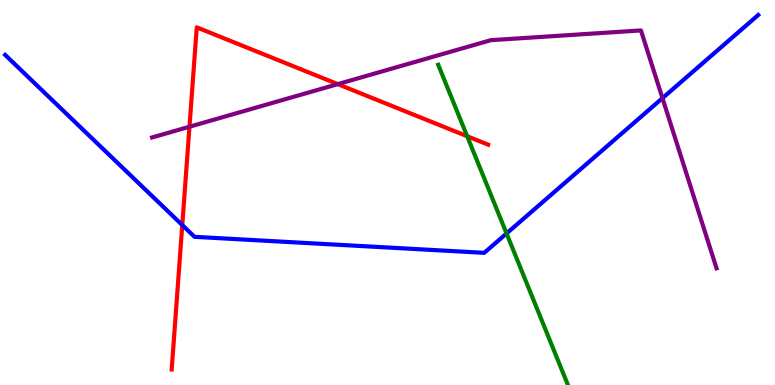[{'lines': ['blue', 'red'], 'intersections': [{'x': 2.35, 'y': 4.15}]}, {'lines': ['green', 'red'], 'intersections': [{'x': 6.03, 'y': 6.46}]}, {'lines': ['purple', 'red'], 'intersections': [{'x': 2.44, 'y': 6.71}, {'x': 4.36, 'y': 7.81}]}, {'lines': ['blue', 'green'], 'intersections': [{'x': 6.54, 'y': 3.94}]}, {'lines': ['blue', 'purple'], 'intersections': [{'x': 8.55, 'y': 7.45}]}, {'lines': ['green', 'purple'], 'intersections': []}]